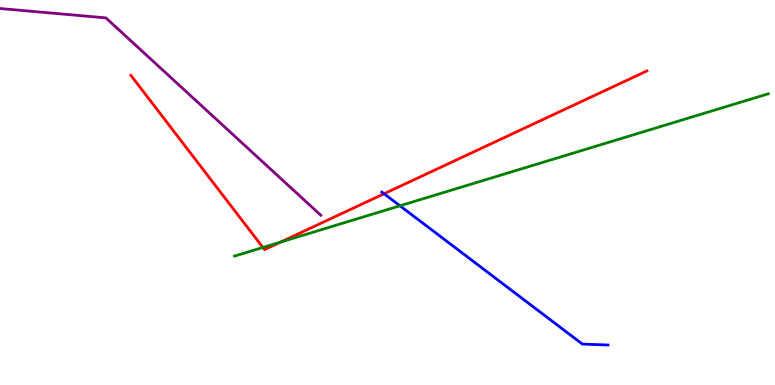[{'lines': ['blue', 'red'], 'intersections': [{'x': 4.96, 'y': 4.97}]}, {'lines': ['green', 'red'], 'intersections': [{'x': 3.39, 'y': 3.57}, {'x': 3.62, 'y': 3.71}]}, {'lines': ['purple', 'red'], 'intersections': []}, {'lines': ['blue', 'green'], 'intersections': [{'x': 5.16, 'y': 4.65}]}, {'lines': ['blue', 'purple'], 'intersections': []}, {'lines': ['green', 'purple'], 'intersections': []}]